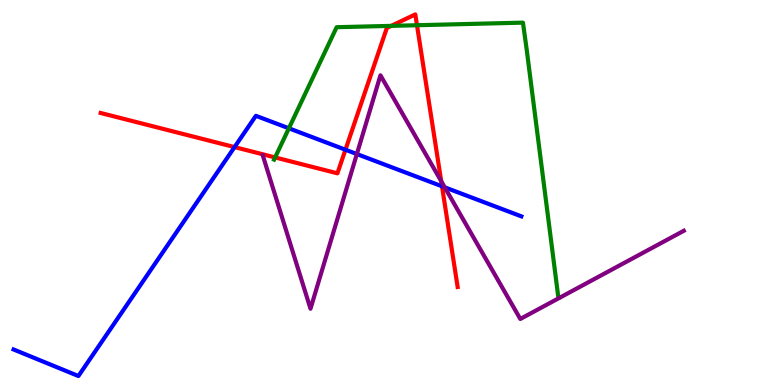[{'lines': ['blue', 'red'], 'intersections': [{'x': 3.03, 'y': 6.18}, {'x': 4.46, 'y': 6.11}, {'x': 5.7, 'y': 5.16}]}, {'lines': ['green', 'red'], 'intersections': [{'x': 3.55, 'y': 5.91}, {'x': 5.05, 'y': 9.33}, {'x': 5.38, 'y': 9.34}]}, {'lines': ['purple', 'red'], 'intersections': [{'x': 5.69, 'y': 5.29}]}, {'lines': ['blue', 'green'], 'intersections': [{'x': 3.73, 'y': 6.67}]}, {'lines': ['blue', 'purple'], 'intersections': [{'x': 4.6, 'y': 6.0}, {'x': 5.74, 'y': 5.13}]}, {'lines': ['green', 'purple'], 'intersections': []}]